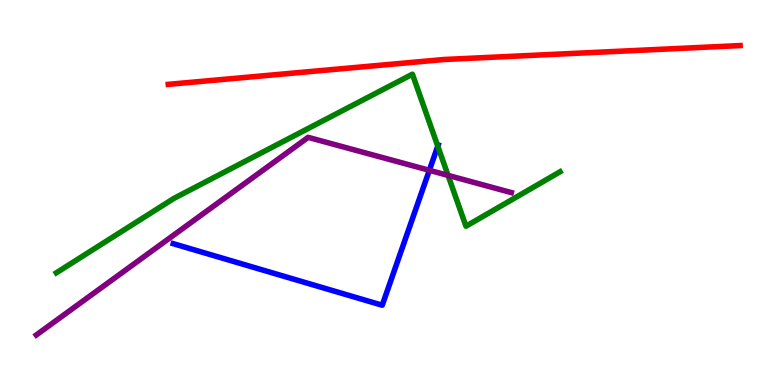[{'lines': ['blue', 'red'], 'intersections': []}, {'lines': ['green', 'red'], 'intersections': []}, {'lines': ['purple', 'red'], 'intersections': []}, {'lines': ['blue', 'green'], 'intersections': [{'x': 5.65, 'y': 6.2}]}, {'lines': ['blue', 'purple'], 'intersections': [{'x': 5.54, 'y': 5.58}]}, {'lines': ['green', 'purple'], 'intersections': [{'x': 5.78, 'y': 5.44}]}]